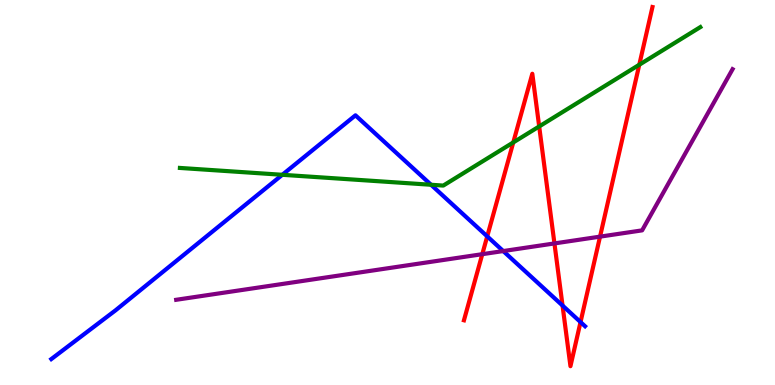[{'lines': ['blue', 'red'], 'intersections': [{'x': 6.29, 'y': 3.86}, {'x': 7.26, 'y': 2.06}, {'x': 7.49, 'y': 1.63}]}, {'lines': ['green', 'red'], 'intersections': [{'x': 6.62, 'y': 6.3}, {'x': 6.96, 'y': 6.72}, {'x': 8.25, 'y': 8.32}]}, {'lines': ['purple', 'red'], 'intersections': [{'x': 6.22, 'y': 3.4}, {'x': 7.15, 'y': 3.68}, {'x': 7.74, 'y': 3.85}]}, {'lines': ['blue', 'green'], 'intersections': [{'x': 3.64, 'y': 5.46}, {'x': 5.56, 'y': 5.2}]}, {'lines': ['blue', 'purple'], 'intersections': [{'x': 6.49, 'y': 3.48}]}, {'lines': ['green', 'purple'], 'intersections': []}]